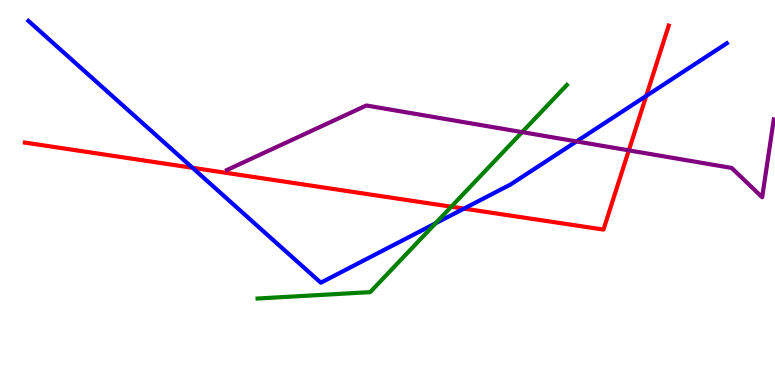[{'lines': ['blue', 'red'], 'intersections': [{'x': 2.48, 'y': 5.64}, {'x': 5.99, 'y': 4.58}, {'x': 8.34, 'y': 7.51}]}, {'lines': ['green', 'red'], 'intersections': [{'x': 5.82, 'y': 4.63}]}, {'lines': ['purple', 'red'], 'intersections': [{'x': 8.11, 'y': 6.09}]}, {'lines': ['blue', 'green'], 'intersections': [{'x': 5.62, 'y': 4.2}]}, {'lines': ['blue', 'purple'], 'intersections': [{'x': 7.44, 'y': 6.33}]}, {'lines': ['green', 'purple'], 'intersections': [{'x': 6.74, 'y': 6.57}]}]